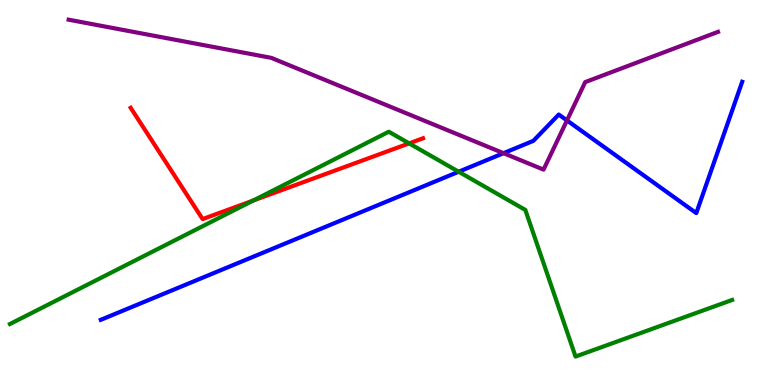[{'lines': ['blue', 'red'], 'intersections': []}, {'lines': ['green', 'red'], 'intersections': [{'x': 3.27, 'y': 4.79}, {'x': 5.28, 'y': 6.28}]}, {'lines': ['purple', 'red'], 'intersections': []}, {'lines': ['blue', 'green'], 'intersections': [{'x': 5.92, 'y': 5.54}]}, {'lines': ['blue', 'purple'], 'intersections': [{'x': 6.5, 'y': 6.02}, {'x': 7.32, 'y': 6.87}]}, {'lines': ['green', 'purple'], 'intersections': []}]